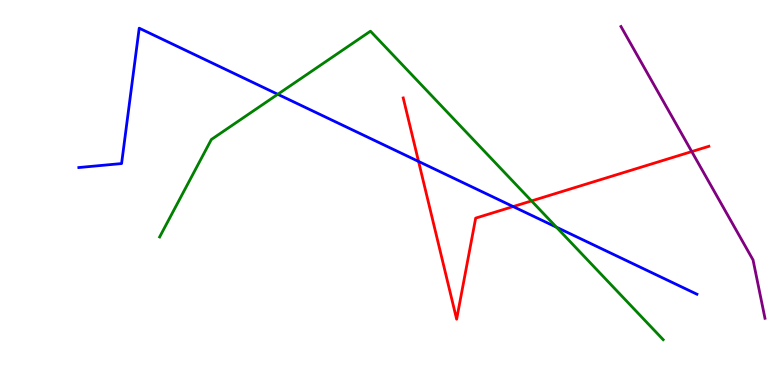[{'lines': ['blue', 'red'], 'intersections': [{'x': 5.4, 'y': 5.81}, {'x': 6.62, 'y': 4.63}]}, {'lines': ['green', 'red'], 'intersections': [{'x': 6.86, 'y': 4.78}]}, {'lines': ['purple', 'red'], 'intersections': [{'x': 8.93, 'y': 6.06}]}, {'lines': ['blue', 'green'], 'intersections': [{'x': 3.58, 'y': 7.55}, {'x': 7.18, 'y': 4.1}]}, {'lines': ['blue', 'purple'], 'intersections': []}, {'lines': ['green', 'purple'], 'intersections': []}]